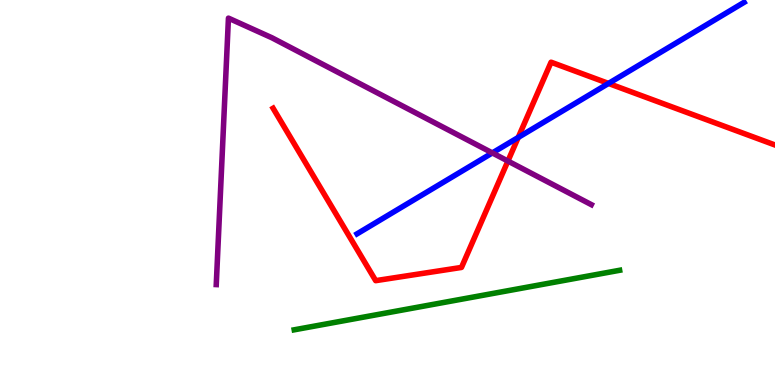[{'lines': ['blue', 'red'], 'intersections': [{'x': 6.69, 'y': 6.43}, {'x': 7.85, 'y': 7.83}]}, {'lines': ['green', 'red'], 'intersections': []}, {'lines': ['purple', 'red'], 'intersections': [{'x': 6.55, 'y': 5.82}]}, {'lines': ['blue', 'green'], 'intersections': []}, {'lines': ['blue', 'purple'], 'intersections': [{'x': 6.35, 'y': 6.03}]}, {'lines': ['green', 'purple'], 'intersections': []}]